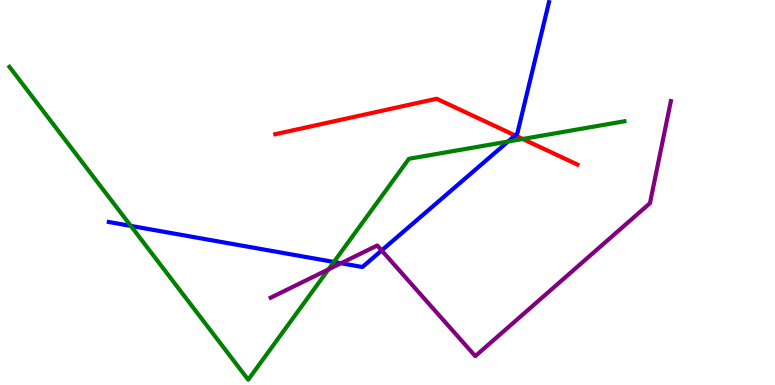[{'lines': ['blue', 'red'], 'intersections': [{'x': 6.65, 'y': 6.48}]}, {'lines': ['green', 'red'], 'intersections': [{'x': 6.74, 'y': 6.39}]}, {'lines': ['purple', 'red'], 'intersections': []}, {'lines': ['blue', 'green'], 'intersections': [{'x': 1.69, 'y': 4.13}, {'x': 4.31, 'y': 3.2}, {'x': 6.56, 'y': 6.32}]}, {'lines': ['blue', 'purple'], 'intersections': [{'x': 4.4, 'y': 3.16}, {'x': 4.92, 'y': 3.49}]}, {'lines': ['green', 'purple'], 'intersections': [{'x': 4.24, 'y': 3.0}]}]